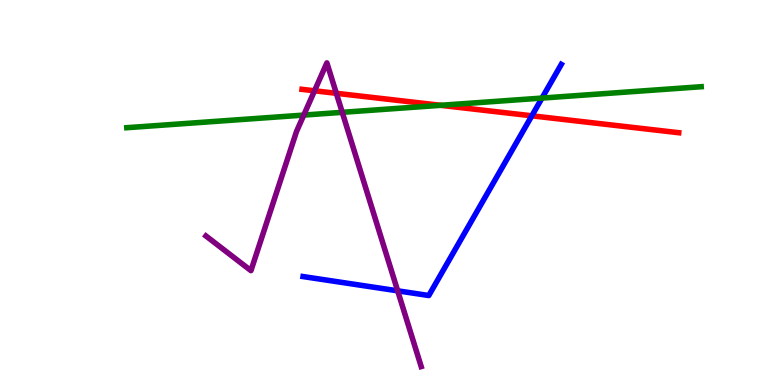[{'lines': ['blue', 'red'], 'intersections': [{'x': 6.86, 'y': 6.99}]}, {'lines': ['green', 'red'], 'intersections': [{'x': 5.69, 'y': 7.26}]}, {'lines': ['purple', 'red'], 'intersections': [{'x': 4.06, 'y': 7.64}, {'x': 4.34, 'y': 7.58}]}, {'lines': ['blue', 'green'], 'intersections': [{'x': 6.99, 'y': 7.45}]}, {'lines': ['blue', 'purple'], 'intersections': [{'x': 5.13, 'y': 2.45}]}, {'lines': ['green', 'purple'], 'intersections': [{'x': 3.92, 'y': 7.01}, {'x': 4.42, 'y': 7.08}]}]